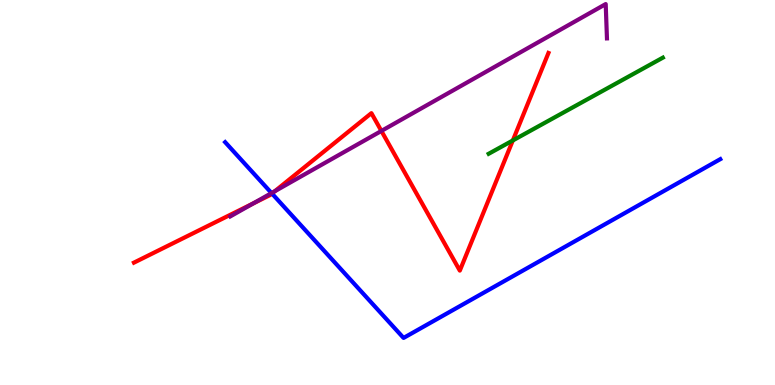[{'lines': ['blue', 'red'], 'intersections': [{'x': 3.51, 'y': 4.97}]}, {'lines': ['green', 'red'], 'intersections': [{'x': 6.62, 'y': 6.35}]}, {'lines': ['purple', 'red'], 'intersections': [{'x': 3.27, 'y': 4.72}, {'x': 3.55, 'y': 5.03}, {'x': 4.92, 'y': 6.6}]}, {'lines': ['blue', 'green'], 'intersections': []}, {'lines': ['blue', 'purple'], 'intersections': [{'x': 3.5, 'y': 4.99}]}, {'lines': ['green', 'purple'], 'intersections': []}]